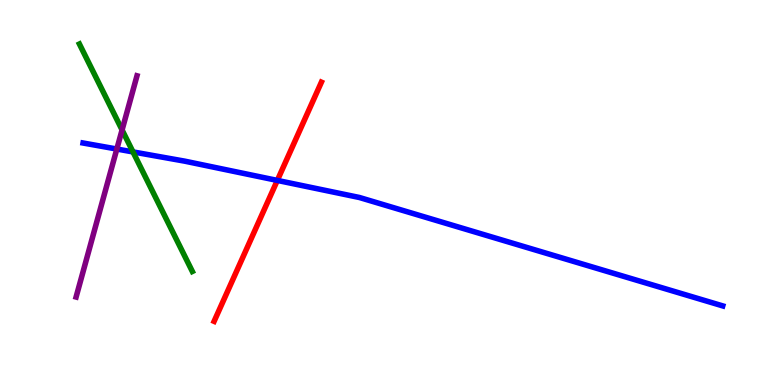[{'lines': ['blue', 'red'], 'intersections': [{'x': 3.58, 'y': 5.31}]}, {'lines': ['green', 'red'], 'intersections': []}, {'lines': ['purple', 'red'], 'intersections': []}, {'lines': ['blue', 'green'], 'intersections': [{'x': 1.72, 'y': 6.05}]}, {'lines': ['blue', 'purple'], 'intersections': [{'x': 1.51, 'y': 6.13}]}, {'lines': ['green', 'purple'], 'intersections': [{'x': 1.58, 'y': 6.62}]}]